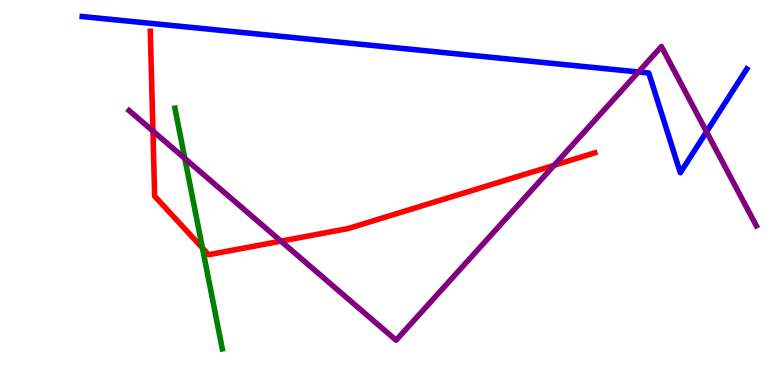[{'lines': ['blue', 'red'], 'intersections': []}, {'lines': ['green', 'red'], 'intersections': [{'x': 2.61, 'y': 3.56}]}, {'lines': ['purple', 'red'], 'intersections': [{'x': 1.97, 'y': 6.6}, {'x': 3.63, 'y': 3.74}, {'x': 7.15, 'y': 5.71}]}, {'lines': ['blue', 'green'], 'intersections': []}, {'lines': ['blue', 'purple'], 'intersections': [{'x': 8.24, 'y': 8.13}, {'x': 9.12, 'y': 6.58}]}, {'lines': ['green', 'purple'], 'intersections': [{'x': 2.38, 'y': 5.88}]}]